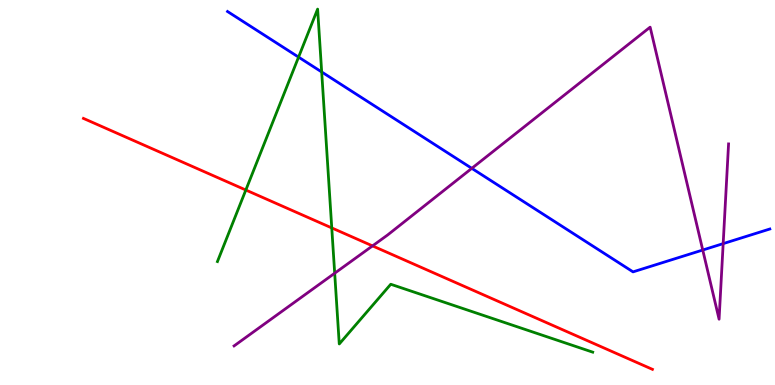[{'lines': ['blue', 'red'], 'intersections': []}, {'lines': ['green', 'red'], 'intersections': [{'x': 3.17, 'y': 5.06}, {'x': 4.28, 'y': 4.08}]}, {'lines': ['purple', 'red'], 'intersections': [{'x': 4.81, 'y': 3.61}]}, {'lines': ['blue', 'green'], 'intersections': [{'x': 3.85, 'y': 8.52}, {'x': 4.15, 'y': 8.13}]}, {'lines': ['blue', 'purple'], 'intersections': [{'x': 6.09, 'y': 5.63}, {'x': 9.07, 'y': 3.51}, {'x': 9.33, 'y': 3.67}]}, {'lines': ['green', 'purple'], 'intersections': [{'x': 4.32, 'y': 2.9}]}]